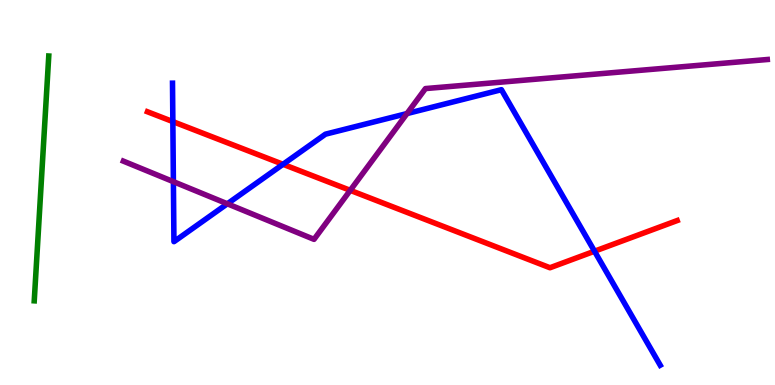[{'lines': ['blue', 'red'], 'intersections': [{'x': 2.23, 'y': 6.84}, {'x': 3.65, 'y': 5.73}, {'x': 7.67, 'y': 3.47}]}, {'lines': ['green', 'red'], 'intersections': []}, {'lines': ['purple', 'red'], 'intersections': [{'x': 4.52, 'y': 5.06}]}, {'lines': ['blue', 'green'], 'intersections': []}, {'lines': ['blue', 'purple'], 'intersections': [{'x': 2.24, 'y': 5.28}, {'x': 2.93, 'y': 4.71}, {'x': 5.25, 'y': 7.05}]}, {'lines': ['green', 'purple'], 'intersections': []}]